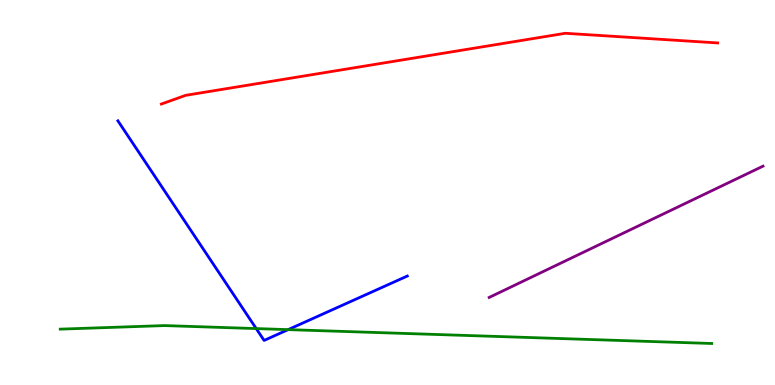[{'lines': ['blue', 'red'], 'intersections': []}, {'lines': ['green', 'red'], 'intersections': []}, {'lines': ['purple', 'red'], 'intersections': []}, {'lines': ['blue', 'green'], 'intersections': [{'x': 3.31, 'y': 1.47}, {'x': 3.72, 'y': 1.44}]}, {'lines': ['blue', 'purple'], 'intersections': []}, {'lines': ['green', 'purple'], 'intersections': []}]